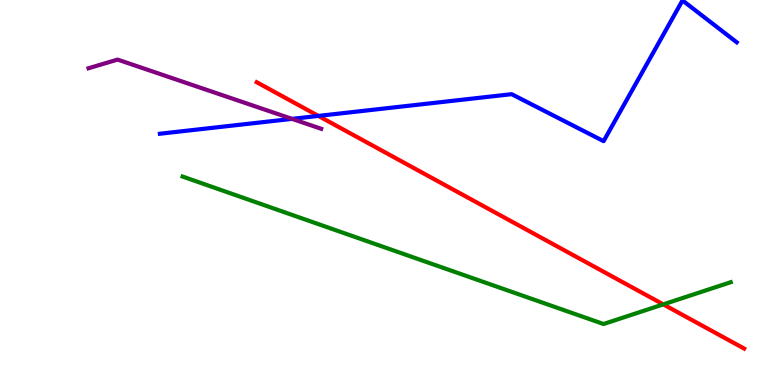[{'lines': ['blue', 'red'], 'intersections': [{'x': 4.11, 'y': 6.99}]}, {'lines': ['green', 'red'], 'intersections': [{'x': 8.56, 'y': 2.09}]}, {'lines': ['purple', 'red'], 'intersections': []}, {'lines': ['blue', 'green'], 'intersections': []}, {'lines': ['blue', 'purple'], 'intersections': [{'x': 3.77, 'y': 6.91}]}, {'lines': ['green', 'purple'], 'intersections': []}]